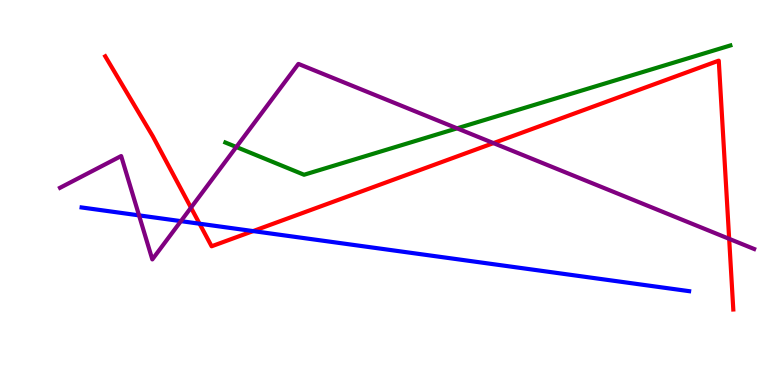[{'lines': ['blue', 'red'], 'intersections': [{'x': 2.57, 'y': 4.19}, {'x': 3.27, 'y': 4.0}]}, {'lines': ['green', 'red'], 'intersections': []}, {'lines': ['purple', 'red'], 'intersections': [{'x': 2.46, 'y': 4.61}, {'x': 6.37, 'y': 6.28}, {'x': 9.41, 'y': 3.8}]}, {'lines': ['blue', 'green'], 'intersections': []}, {'lines': ['blue', 'purple'], 'intersections': [{'x': 1.79, 'y': 4.41}, {'x': 2.33, 'y': 4.26}]}, {'lines': ['green', 'purple'], 'intersections': [{'x': 3.05, 'y': 6.18}, {'x': 5.9, 'y': 6.67}]}]